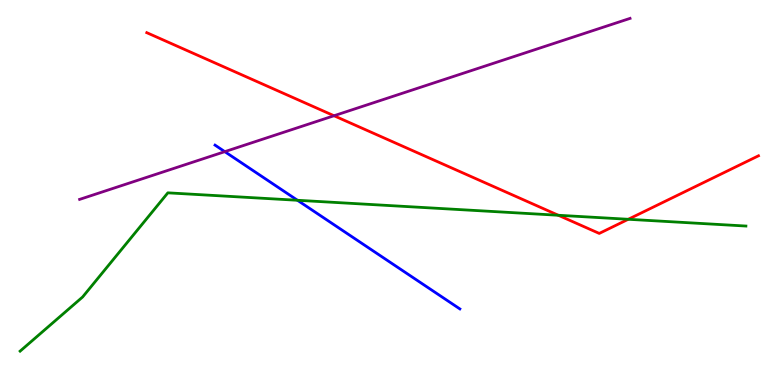[{'lines': ['blue', 'red'], 'intersections': []}, {'lines': ['green', 'red'], 'intersections': [{'x': 7.2, 'y': 4.41}, {'x': 8.11, 'y': 4.3}]}, {'lines': ['purple', 'red'], 'intersections': [{'x': 4.31, 'y': 6.99}]}, {'lines': ['blue', 'green'], 'intersections': [{'x': 3.84, 'y': 4.8}]}, {'lines': ['blue', 'purple'], 'intersections': [{'x': 2.9, 'y': 6.06}]}, {'lines': ['green', 'purple'], 'intersections': []}]